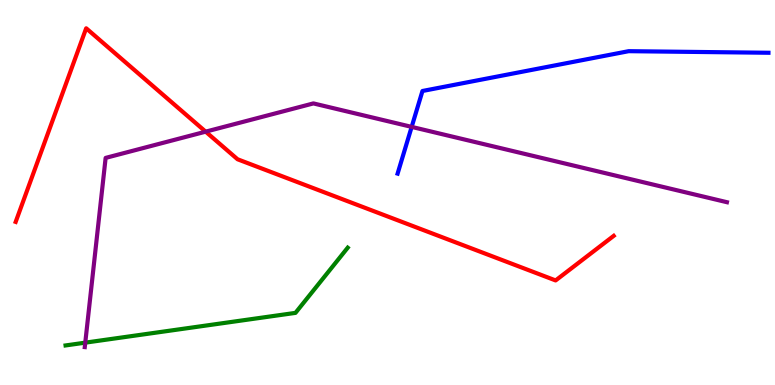[{'lines': ['blue', 'red'], 'intersections': []}, {'lines': ['green', 'red'], 'intersections': []}, {'lines': ['purple', 'red'], 'intersections': [{'x': 2.65, 'y': 6.58}]}, {'lines': ['blue', 'green'], 'intersections': []}, {'lines': ['blue', 'purple'], 'intersections': [{'x': 5.31, 'y': 6.7}]}, {'lines': ['green', 'purple'], 'intersections': [{'x': 1.1, 'y': 1.1}]}]